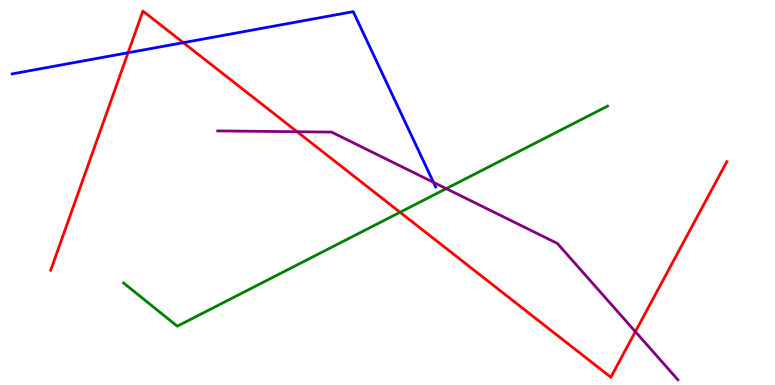[{'lines': ['blue', 'red'], 'intersections': [{'x': 1.65, 'y': 8.63}, {'x': 2.37, 'y': 8.89}]}, {'lines': ['green', 'red'], 'intersections': [{'x': 5.16, 'y': 4.49}]}, {'lines': ['purple', 'red'], 'intersections': [{'x': 3.83, 'y': 6.58}, {'x': 8.2, 'y': 1.39}]}, {'lines': ['blue', 'green'], 'intersections': []}, {'lines': ['blue', 'purple'], 'intersections': [{'x': 5.59, 'y': 5.26}]}, {'lines': ['green', 'purple'], 'intersections': [{'x': 5.76, 'y': 5.1}]}]